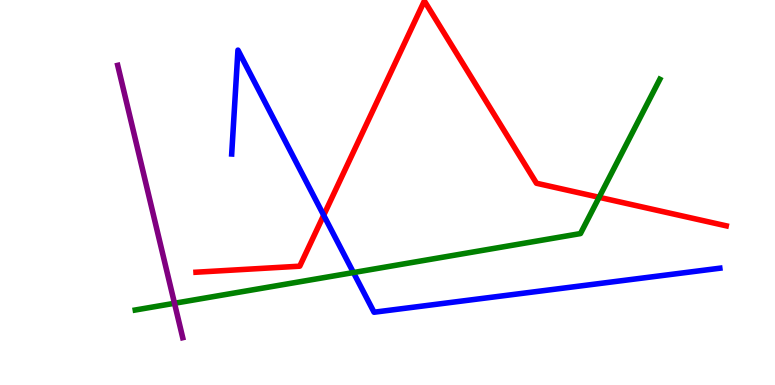[{'lines': ['blue', 'red'], 'intersections': [{'x': 4.18, 'y': 4.41}]}, {'lines': ['green', 'red'], 'intersections': [{'x': 7.73, 'y': 4.88}]}, {'lines': ['purple', 'red'], 'intersections': []}, {'lines': ['blue', 'green'], 'intersections': [{'x': 4.56, 'y': 2.92}]}, {'lines': ['blue', 'purple'], 'intersections': []}, {'lines': ['green', 'purple'], 'intersections': [{'x': 2.25, 'y': 2.12}]}]